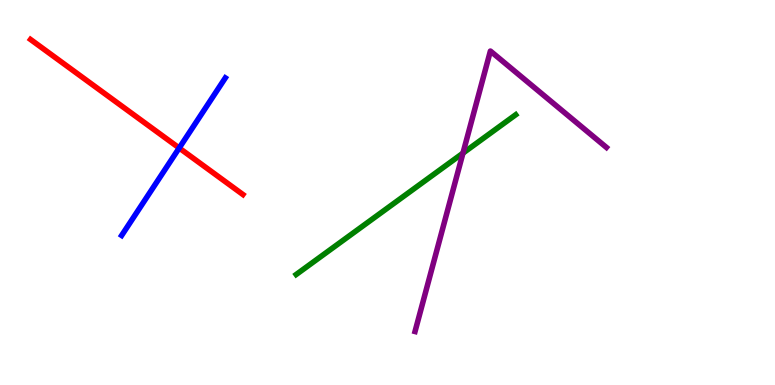[{'lines': ['blue', 'red'], 'intersections': [{'x': 2.31, 'y': 6.16}]}, {'lines': ['green', 'red'], 'intersections': []}, {'lines': ['purple', 'red'], 'intersections': []}, {'lines': ['blue', 'green'], 'intersections': []}, {'lines': ['blue', 'purple'], 'intersections': []}, {'lines': ['green', 'purple'], 'intersections': [{'x': 5.97, 'y': 6.02}]}]